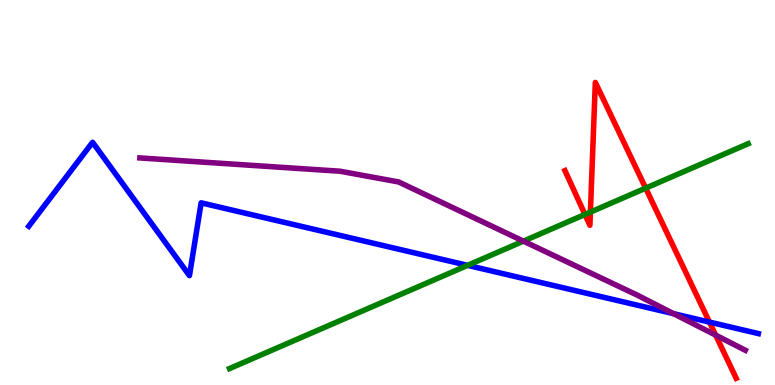[{'lines': ['blue', 'red'], 'intersections': [{'x': 9.15, 'y': 1.63}]}, {'lines': ['green', 'red'], 'intersections': [{'x': 7.55, 'y': 4.43}, {'x': 7.62, 'y': 4.49}, {'x': 8.33, 'y': 5.11}]}, {'lines': ['purple', 'red'], 'intersections': [{'x': 9.23, 'y': 1.3}]}, {'lines': ['blue', 'green'], 'intersections': [{'x': 6.03, 'y': 3.11}]}, {'lines': ['blue', 'purple'], 'intersections': [{'x': 8.69, 'y': 1.85}]}, {'lines': ['green', 'purple'], 'intersections': [{'x': 6.75, 'y': 3.74}]}]